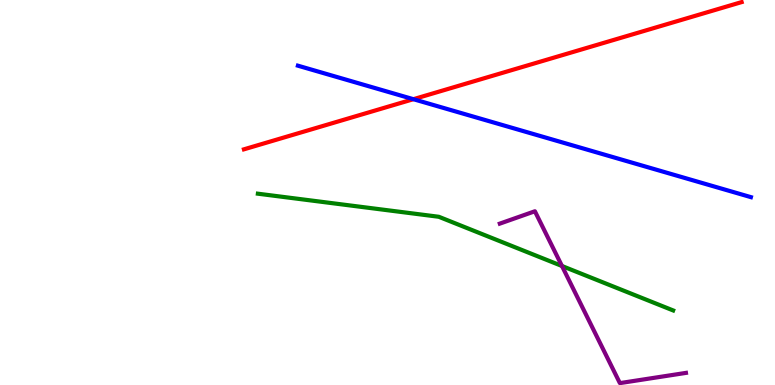[{'lines': ['blue', 'red'], 'intersections': [{'x': 5.33, 'y': 7.42}]}, {'lines': ['green', 'red'], 'intersections': []}, {'lines': ['purple', 'red'], 'intersections': []}, {'lines': ['blue', 'green'], 'intersections': []}, {'lines': ['blue', 'purple'], 'intersections': []}, {'lines': ['green', 'purple'], 'intersections': [{'x': 7.25, 'y': 3.09}]}]